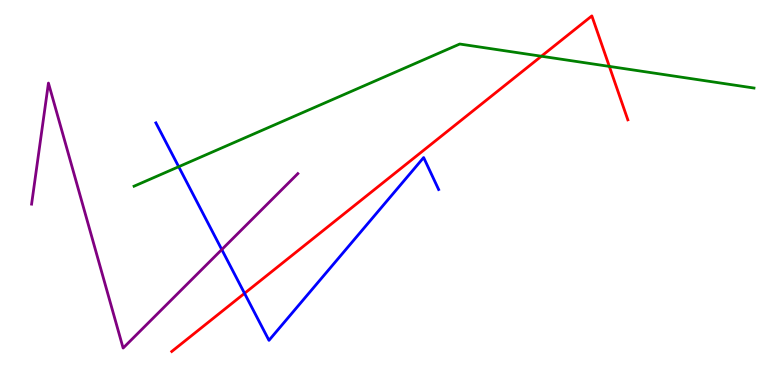[{'lines': ['blue', 'red'], 'intersections': [{'x': 3.16, 'y': 2.38}]}, {'lines': ['green', 'red'], 'intersections': [{'x': 6.99, 'y': 8.54}, {'x': 7.86, 'y': 8.28}]}, {'lines': ['purple', 'red'], 'intersections': []}, {'lines': ['blue', 'green'], 'intersections': [{'x': 2.31, 'y': 5.67}]}, {'lines': ['blue', 'purple'], 'intersections': [{'x': 2.86, 'y': 3.52}]}, {'lines': ['green', 'purple'], 'intersections': []}]